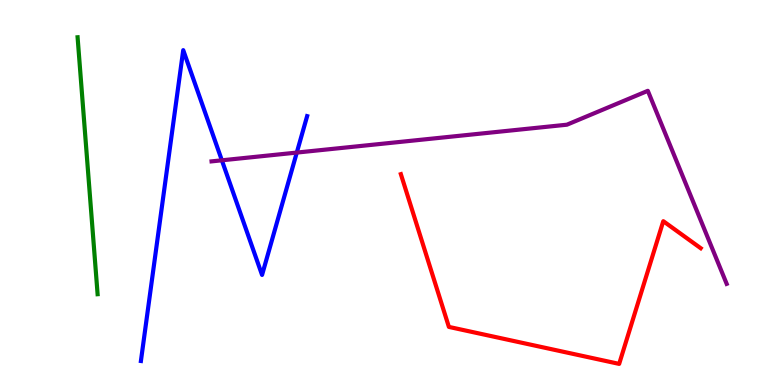[{'lines': ['blue', 'red'], 'intersections': []}, {'lines': ['green', 'red'], 'intersections': []}, {'lines': ['purple', 'red'], 'intersections': []}, {'lines': ['blue', 'green'], 'intersections': []}, {'lines': ['blue', 'purple'], 'intersections': [{'x': 2.86, 'y': 5.84}, {'x': 3.83, 'y': 6.04}]}, {'lines': ['green', 'purple'], 'intersections': []}]